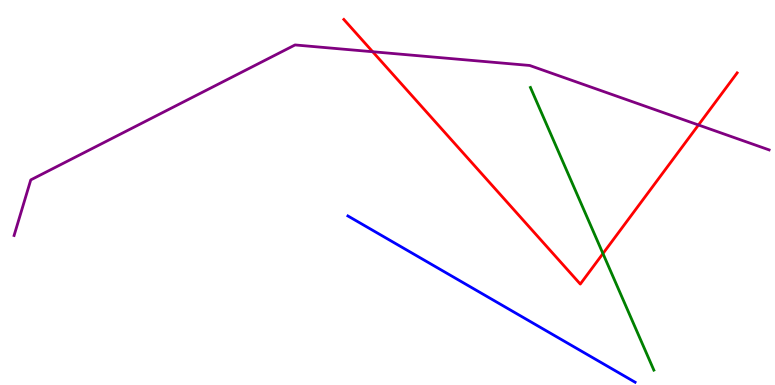[{'lines': ['blue', 'red'], 'intersections': []}, {'lines': ['green', 'red'], 'intersections': [{'x': 7.78, 'y': 3.41}]}, {'lines': ['purple', 'red'], 'intersections': [{'x': 4.81, 'y': 8.66}, {'x': 9.01, 'y': 6.75}]}, {'lines': ['blue', 'green'], 'intersections': []}, {'lines': ['blue', 'purple'], 'intersections': []}, {'lines': ['green', 'purple'], 'intersections': []}]